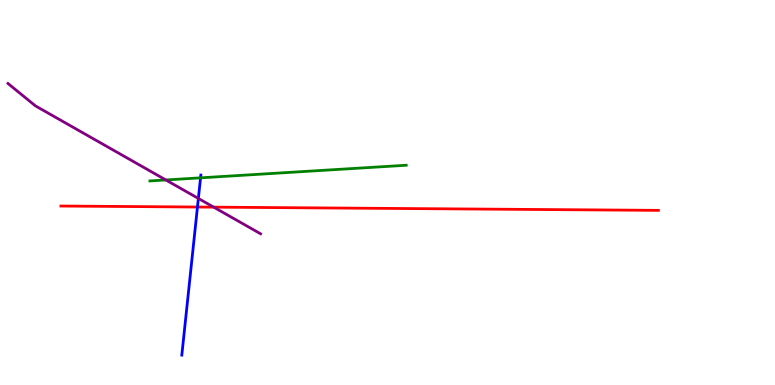[{'lines': ['blue', 'red'], 'intersections': [{'x': 2.55, 'y': 4.62}]}, {'lines': ['green', 'red'], 'intersections': []}, {'lines': ['purple', 'red'], 'intersections': [{'x': 2.76, 'y': 4.62}]}, {'lines': ['blue', 'green'], 'intersections': [{'x': 2.59, 'y': 5.38}]}, {'lines': ['blue', 'purple'], 'intersections': [{'x': 2.56, 'y': 4.85}]}, {'lines': ['green', 'purple'], 'intersections': [{'x': 2.14, 'y': 5.33}]}]